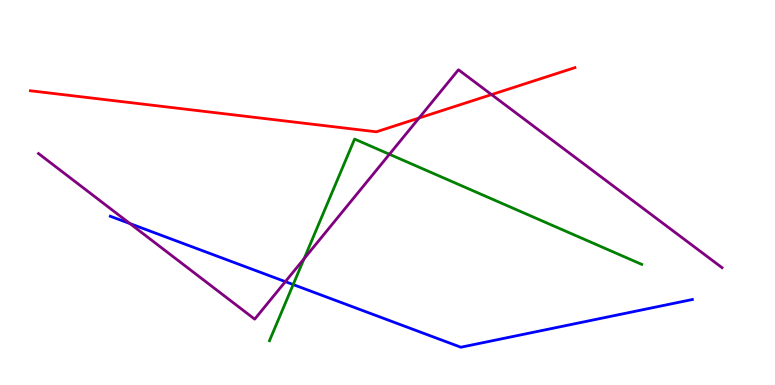[{'lines': ['blue', 'red'], 'intersections': []}, {'lines': ['green', 'red'], 'intersections': []}, {'lines': ['purple', 'red'], 'intersections': [{'x': 5.41, 'y': 6.93}, {'x': 6.34, 'y': 7.54}]}, {'lines': ['blue', 'green'], 'intersections': [{'x': 3.78, 'y': 2.61}]}, {'lines': ['blue', 'purple'], 'intersections': [{'x': 1.68, 'y': 4.19}, {'x': 3.68, 'y': 2.68}]}, {'lines': ['green', 'purple'], 'intersections': [{'x': 3.92, 'y': 3.28}, {'x': 5.02, 'y': 5.99}]}]